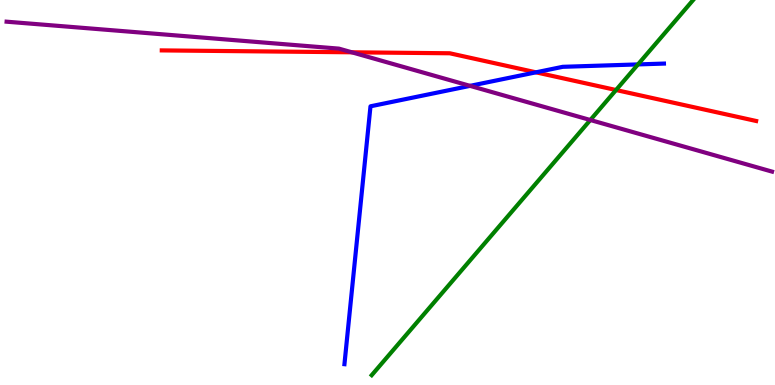[{'lines': ['blue', 'red'], 'intersections': [{'x': 6.92, 'y': 8.12}]}, {'lines': ['green', 'red'], 'intersections': [{'x': 7.95, 'y': 7.66}]}, {'lines': ['purple', 'red'], 'intersections': [{'x': 4.54, 'y': 8.64}]}, {'lines': ['blue', 'green'], 'intersections': [{'x': 8.23, 'y': 8.33}]}, {'lines': ['blue', 'purple'], 'intersections': [{'x': 6.07, 'y': 7.77}]}, {'lines': ['green', 'purple'], 'intersections': [{'x': 7.62, 'y': 6.88}]}]